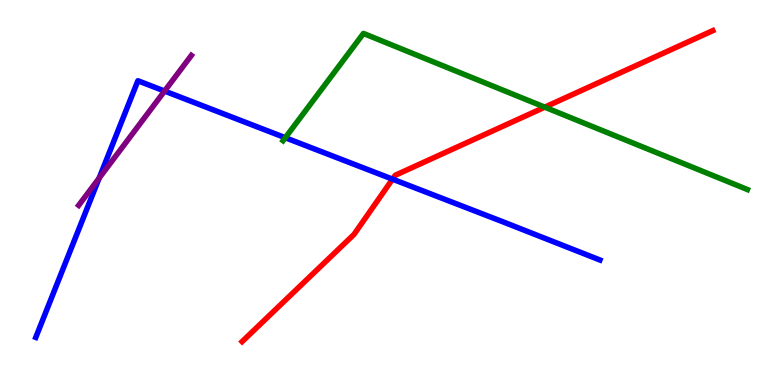[{'lines': ['blue', 'red'], 'intersections': [{'x': 5.06, 'y': 5.35}]}, {'lines': ['green', 'red'], 'intersections': [{'x': 7.03, 'y': 7.22}]}, {'lines': ['purple', 'red'], 'intersections': []}, {'lines': ['blue', 'green'], 'intersections': [{'x': 3.68, 'y': 6.42}]}, {'lines': ['blue', 'purple'], 'intersections': [{'x': 1.28, 'y': 5.38}, {'x': 2.12, 'y': 7.63}]}, {'lines': ['green', 'purple'], 'intersections': []}]